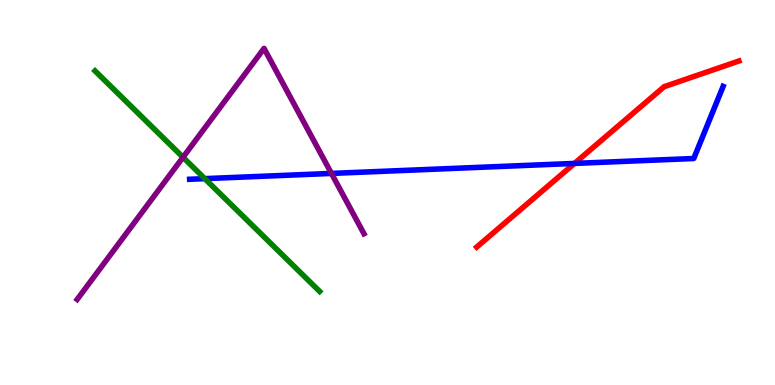[{'lines': ['blue', 'red'], 'intersections': [{'x': 7.41, 'y': 5.76}]}, {'lines': ['green', 'red'], 'intersections': []}, {'lines': ['purple', 'red'], 'intersections': []}, {'lines': ['blue', 'green'], 'intersections': [{'x': 2.64, 'y': 5.36}]}, {'lines': ['blue', 'purple'], 'intersections': [{'x': 4.28, 'y': 5.5}]}, {'lines': ['green', 'purple'], 'intersections': [{'x': 2.36, 'y': 5.92}]}]